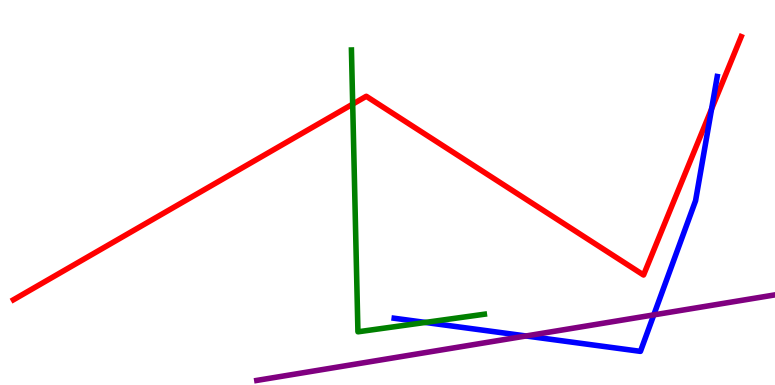[{'lines': ['blue', 'red'], 'intersections': [{'x': 9.18, 'y': 7.17}]}, {'lines': ['green', 'red'], 'intersections': [{'x': 4.55, 'y': 7.3}]}, {'lines': ['purple', 'red'], 'intersections': []}, {'lines': ['blue', 'green'], 'intersections': [{'x': 5.49, 'y': 1.63}]}, {'lines': ['blue', 'purple'], 'intersections': [{'x': 6.79, 'y': 1.27}, {'x': 8.44, 'y': 1.82}]}, {'lines': ['green', 'purple'], 'intersections': []}]